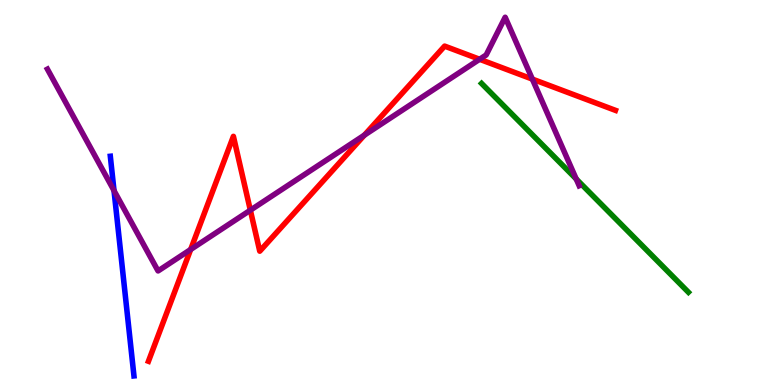[{'lines': ['blue', 'red'], 'intersections': []}, {'lines': ['green', 'red'], 'intersections': []}, {'lines': ['purple', 'red'], 'intersections': [{'x': 2.46, 'y': 3.52}, {'x': 3.23, 'y': 4.54}, {'x': 4.7, 'y': 6.49}, {'x': 6.19, 'y': 8.46}, {'x': 6.87, 'y': 7.95}]}, {'lines': ['blue', 'green'], 'intersections': []}, {'lines': ['blue', 'purple'], 'intersections': [{'x': 1.47, 'y': 5.05}]}, {'lines': ['green', 'purple'], 'intersections': [{'x': 7.44, 'y': 5.35}]}]